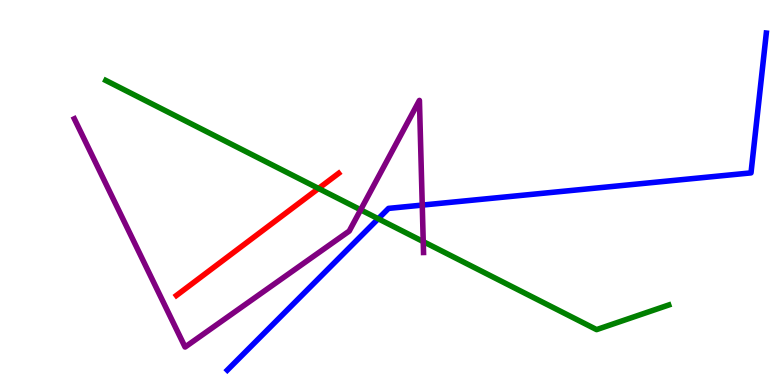[{'lines': ['blue', 'red'], 'intersections': []}, {'lines': ['green', 'red'], 'intersections': [{'x': 4.11, 'y': 5.11}]}, {'lines': ['purple', 'red'], 'intersections': []}, {'lines': ['blue', 'green'], 'intersections': [{'x': 4.88, 'y': 4.32}]}, {'lines': ['blue', 'purple'], 'intersections': [{'x': 5.45, 'y': 4.67}]}, {'lines': ['green', 'purple'], 'intersections': [{'x': 4.65, 'y': 4.55}, {'x': 5.46, 'y': 3.72}]}]